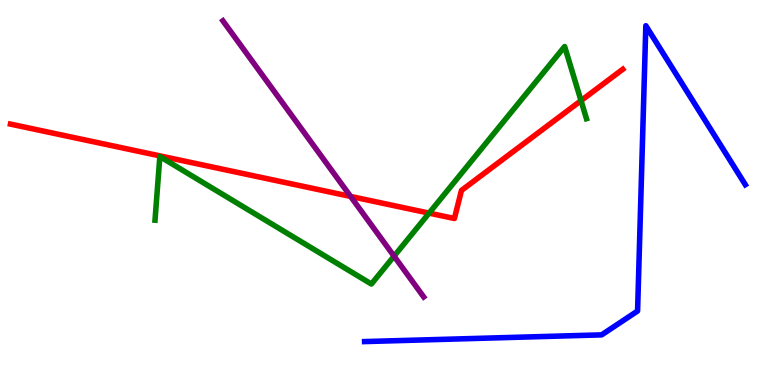[{'lines': ['blue', 'red'], 'intersections': []}, {'lines': ['green', 'red'], 'intersections': [{'x': 5.54, 'y': 4.46}, {'x': 7.5, 'y': 7.39}]}, {'lines': ['purple', 'red'], 'intersections': [{'x': 4.52, 'y': 4.9}]}, {'lines': ['blue', 'green'], 'intersections': []}, {'lines': ['blue', 'purple'], 'intersections': []}, {'lines': ['green', 'purple'], 'intersections': [{'x': 5.08, 'y': 3.35}]}]